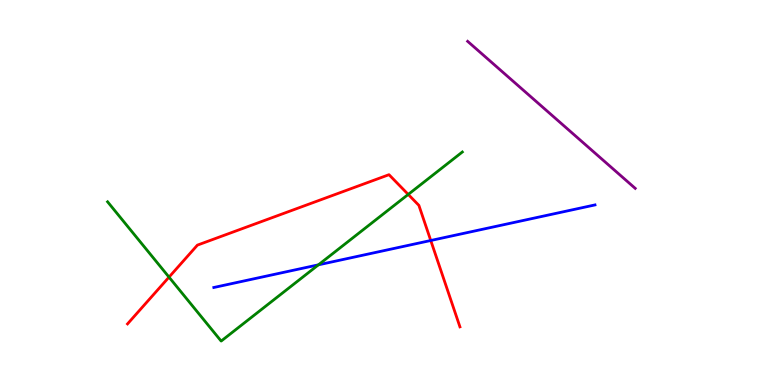[{'lines': ['blue', 'red'], 'intersections': [{'x': 5.56, 'y': 3.75}]}, {'lines': ['green', 'red'], 'intersections': [{'x': 2.18, 'y': 2.8}, {'x': 5.27, 'y': 4.95}]}, {'lines': ['purple', 'red'], 'intersections': []}, {'lines': ['blue', 'green'], 'intersections': [{'x': 4.11, 'y': 3.12}]}, {'lines': ['blue', 'purple'], 'intersections': []}, {'lines': ['green', 'purple'], 'intersections': []}]